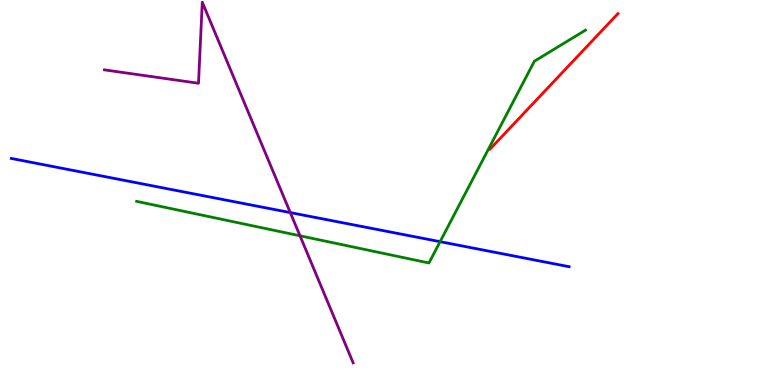[{'lines': ['blue', 'red'], 'intersections': []}, {'lines': ['green', 'red'], 'intersections': []}, {'lines': ['purple', 'red'], 'intersections': []}, {'lines': ['blue', 'green'], 'intersections': [{'x': 5.68, 'y': 3.72}]}, {'lines': ['blue', 'purple'], 'intersections': [{'x': 3.75, 'y': 4.48}]}, {'lines': ['green', 'purple'], 'intersections': [{'x': 3.87, 'y': 3.88}]}]